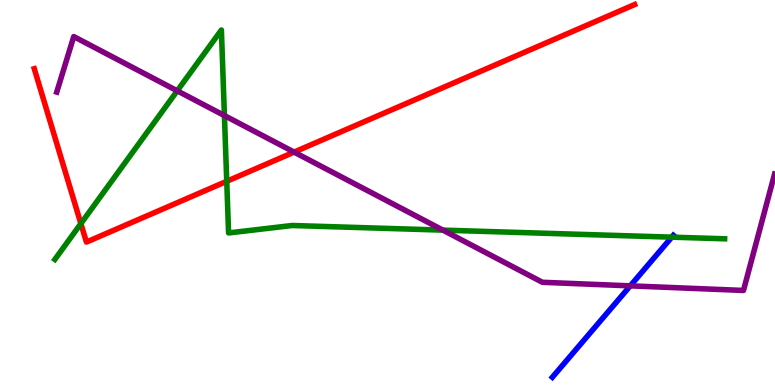[{'lines': ['blue', 'red'], 'intersections': []}, {'lines': ['green', 'red'], 'intersections': [{'x': 1.04, 'y': 4.19}, {'x': 2.93, 'y': 5.29}]}, {'lines': ['purple', 'red'], 'intersections': [{'x': 3.79, 'y': 6.05}]}, {'lines': ['blue', 'green'], 'intersections': [{'x': 8.67, 'y': 3.84}]}, {'lines': ['blue', 'purple'], 'intersections': [{'x': 8.13, 'y': 2.58}]}, {'lines': ['green', 'purple'], 'intersections': [{'x': 2.29, 'y': 7.64}, {'x': 2.9, 'y': 7.0}, {'x': 5.72, 'y': 4.02}]}]